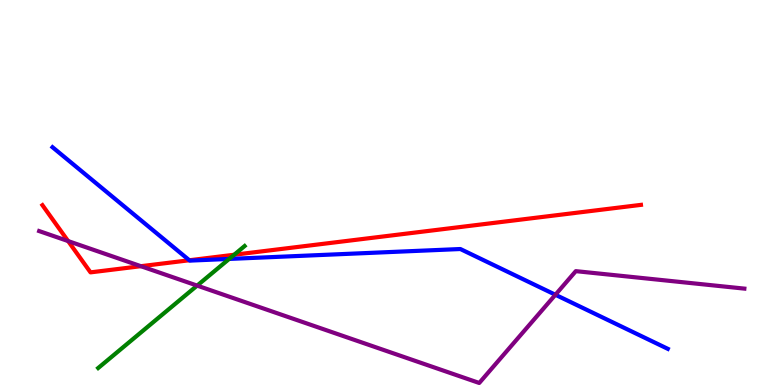[{'lines': ['blue', 'red'], 'intersections': [{'x': 2.44, 'y': 3.24}]}, {'lines': ['green', 'red'], 'intersections': [{'x': 3.02, 'y': 3.38}]}, {'lines': ['purple', 'red'], 'intersections': [{'x': 0.879, 'y': 3.74}, {'x': 1.82, 'y': 3.09}]}, {'lines': ['blue', 'green'], 'intersections': [{'x': 2.96, 'y': 3.27}]}, {'lines': ['blue', 'purple'], 'intersections': [{'x': 7.17, 'y': 2.34}]}, {'lines': ['green', 'purple'], 'intersections': [{'x': 2.54, 'y': 2.58}]}]